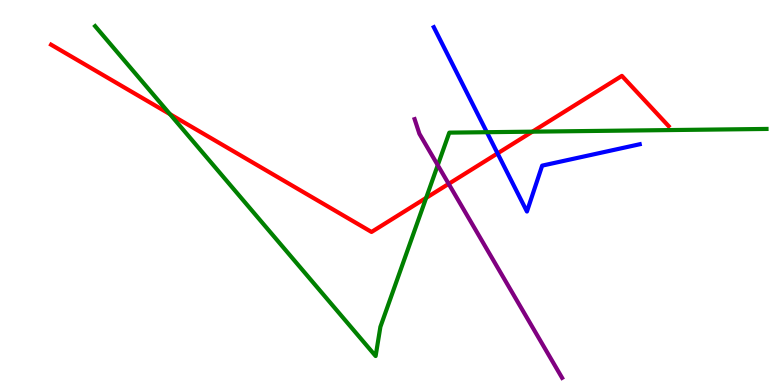[{'lines': ['blue', 'red'], 'intersections': [{'x': 6.42, 'y': 6.02}]}, {'lines': ['green', 'red'], 'intersections': [{'x': 2.19, 'y': 7.03}, {'x': 5.5, 'y': 4.86}, {'x': 6.87, 'y': 6.58}]}, {'lines': ['purple', 'red'], 'intersections': [{'x': 5.79, 'y': 5.22}]}, {'lines': ['blue', 'green'], 'intersections': [{'x': 6.28, 'y': 6.57}]}, {'lines': ['blue', 'purple'], 'intersections': []}, {'lines': ['green', 'purple'], 'intersections': [{'x': 5.65, 'y': 5.71}]}]